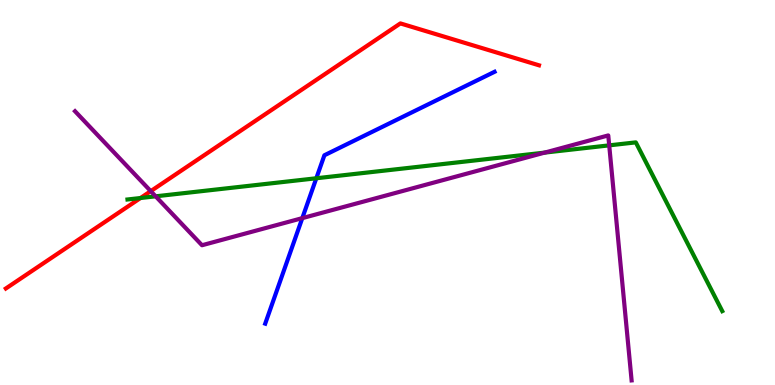[{'lines': ['blue', 'red'], 'intersections': []}, {'lines': ['green', 'red'], 'intersections': [{'x': 1.81, 'y': 4.86}]}, {'lines': ['purple', 'red'], 'intersections': [{'x': 1.95, 'y': 5.04}]}, {'lines': ['blue', 'green'], 'intersections': [{'x': 4.08, 'y': 5.37}]}, {'lines': ['blue', 'purple'], 'intersections': [{'x': 3.9, 'y': 4.33}]}, {'lines': ['green', 'purple'], 'intersections': [{'x': 2.01, 'y': 4.9}, {'x': 7.03, 'y': 6.04}, {'x': 7.86, 'y': 6.22}]}]